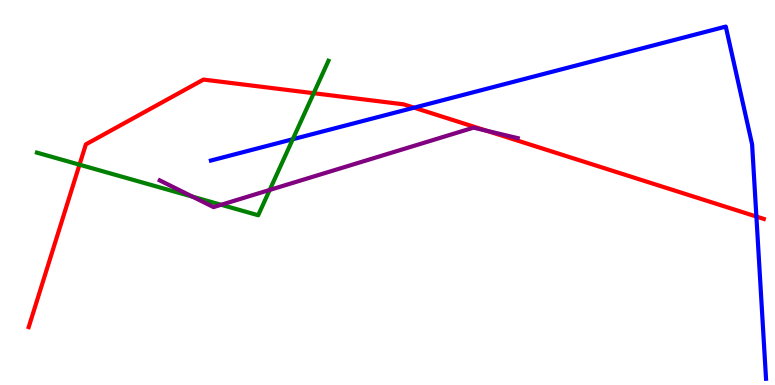[{'lines': ['blue', 'red'], 'intersections': [{'x': 5.34, 'y': 7.2}, {'x': 9.76, 'y': 4.38}]}, {'lines': ['green', 'red'], 'intersections': [{'x': 1.03, 'y': 5.72}, {'x': 4.05, 'y': 7.58}]}, {'lines': ['purple', 'red'], 'intersections': [{'x': 6.28, 'y': 6.6}]}, {'lines': ['blue', 'green'], 'intersections': [{'x': 3.78, 'y': 6.38}]}, {'lines': ['blue', 'purple'], 'intersections': []}, {'lines': ['green', 'purple'], 'intersections': [{'x': 2.48, 'y': 4.89}, {'x': 2.85, 'y': 4.68}, {'x': 3.48, 'y': 5.07}]}]